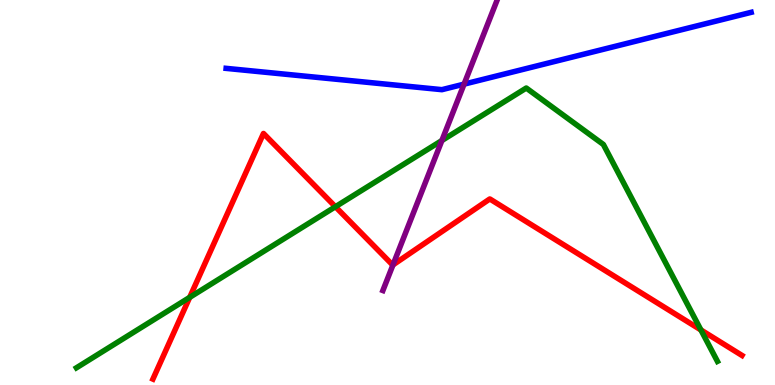[{'lines': ['blue', 'red'], 'intersections': []}, {'lines': ['green', 'red'], 'intersections': [{'x': 2.45, 'y': 2.28}, {'x': 4.33, 'y': 4.63}, {'x': 9.04, 'y': 1.43}]}, {'lines': ['purple', 'red'], 'intersections': [{'x': 5.07, 'y': 3.12}]}, {'lines': ['blue', 'green'], 'intersections': []}, {'lines': ['blue', 'purple'], 'intersections': [{'x': 5.99, 'y': 7.81}]}, {'lines': ['green', 'purple'], 'intersections': [{'x': 5.7, 'y': 6.35}]}]